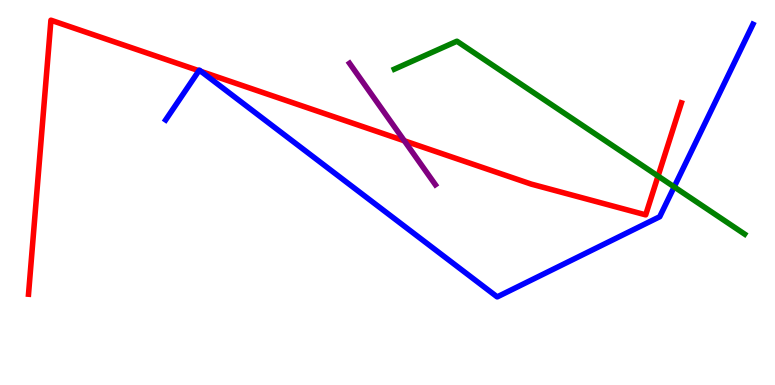[{'lines': ['blue', 'red'], 'intersections': [{'x': 2.57, 'y': 8.16}, {'x': 2.59, 'y': 8.14}]}, {'lines': ['green', 'red'], 'intersections': [{'x': 8.49, 'y': 5.43}]}, {'lines': ['purple', 'red'], 'intersections': [{'x': 5.22, 'y': 6.34}]}, {'lines': ['blue', 'green'], 'intersections': [{'x': 8.7, 'y': 5.15}]}, {'lines': ['blue', 'purple'], 'intersections': []}, {'lines': ['green', 'purple'], 'intersections': []}]